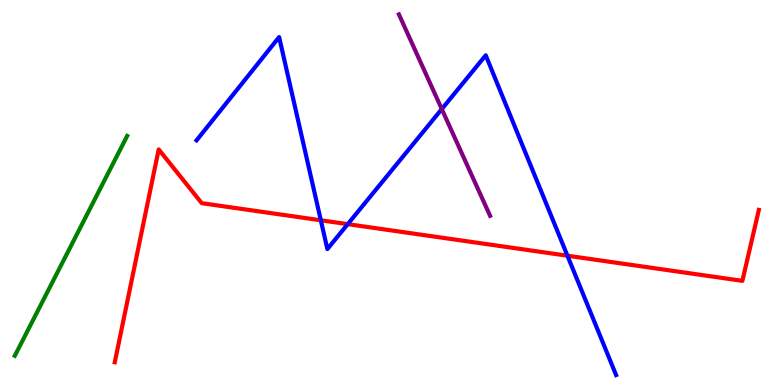[{'lines': ['blue', 'red'], 'intersections': [{'x': 4.14, 'y': 4.28}, {'x': 4.49, 'y': 4.18}, {'x': 7.32, 'y': 3.36}]}, {'lines': ['green', 'red'], 'intersections': []}, {'lines': ['purple', 'red'], 'intersections': []}, {'lines': ['blue', 'green'], 'intersections': []}, {'lines': ['blue', 'purple'], 'intersections': [{'x': 5.7, 'y': 7.17}]}, {'lines': ['green', 'purple'], 'intersections': []}]